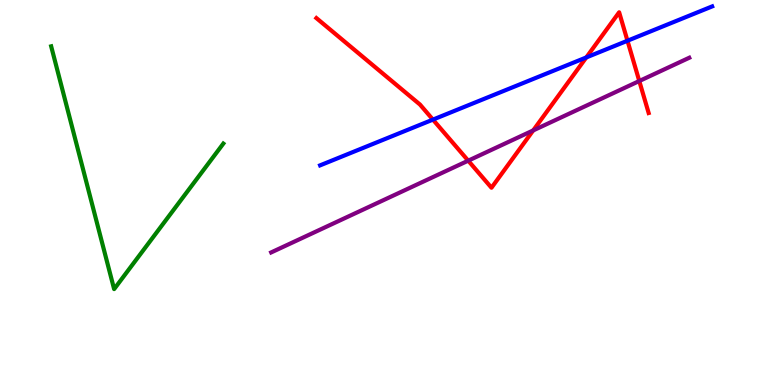[{'lines': ['blue', 'red'], 'intersections': [{'x': 5.59, 'y': 6.89}, {'x': 7.57, 'y': 8.51}, {'x': 8.1, 'y': 8.94}]}, {'lines': ['green', 'red'], 'intersections': []}, {'lines': ['purple', 'red'], 'intersections': [{'x': 6.04, 'y': 5.83}, {'x': 6.88, 'y': 6.61}, {'x': 8.25, 'y': 7.9}]}, {'lines': ['blue', 'green'], 'intersections': []}, {'lines': ['blue', 'purple'], 'intersections': []}, {'lines': ['green', 'purple'], 'intersections': []}]